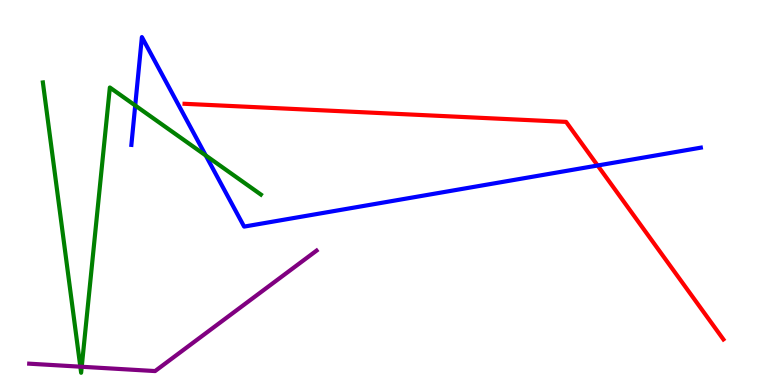[{'lines': ['blue', 'red'], 'intersections': [{'x': 7.71, 'y': 5.7}]}, {'lines': ['green', 'red'], 'intersections': []}, {'lines': ['purple', 'red'], 'intersections': []}, {'lines': ['blue', 'green'], 'intersections': [{'x': 1.74, 'y': 7.26}, {'x': 2.65, 'y': 5.96}]}, {'lines': ['blue', 'purple'], 'intersections': []}, {'lines': ['green', 'purple'], 'intersections': [{'x': 1.04, 'y': 0.476}, {'x': 1.05, 'y': 0.474}]}]